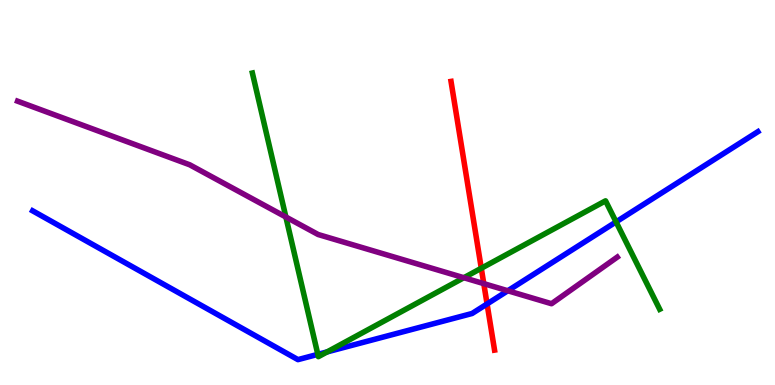[{'lines': ['blue', 'red'], 'intersections': [{'x': 6.28, 'y': 2.11}]}, {'lines': ['green', 'red'], 'intersections': [{'x': 6.21, 'y': 3.03}]}, {'lines': ['purple', 'red'], 'intersections': [{'x': 6.24, 'y': 2.63}]}, {'lines': ['blue', 'green'], 'intersections': [{'x': 4.1, 'y': 0.796}, {'x': 4.22, 'y': 0.86}, {'x': 7.95, 'y': 4.24}]}, {'lines': ['blue', 'purple'], 'intersections': [{'x': 6.55, 'y': 2.45}]}, {'lines': ['green', 'purple'], 'intersections': [{'x': 3.69, 'y': 4.36}, {'x': 5.99, 'y': 2.79}]}]